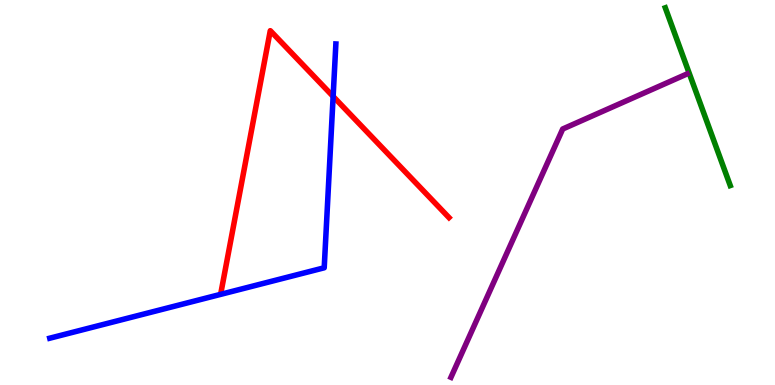[{'lines': ['blue', 'red'], 'intersections': [{'x': 4.3, 'y': 7.5}]}, {'lines': ['green', 'red'], 'intersections': []}, {'lines': ['purple', 'red'], 'intersections': []}, {'lines': ['blue', 'green'], 'intersections': []}, {'lines': ['blue', 'purple'], 'intersections': []}, {'lines': ['green', 'purple'], 'intersections': []}]